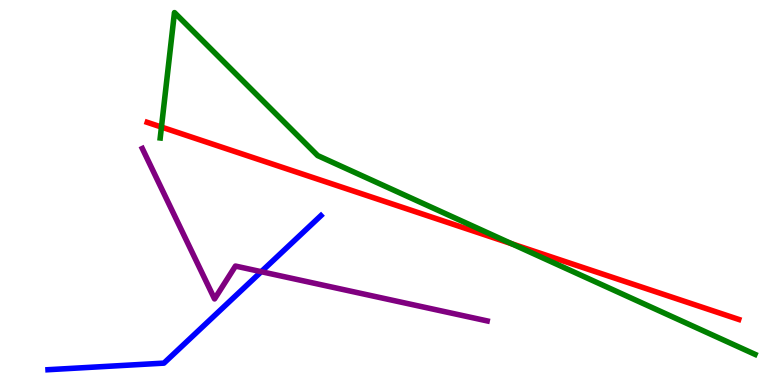[{'lines': ['blue', 'red'], 'intersections': []}, {'lines': ['green', 'red'], 'intersections': [{'x': 2.08, 'y': 6.7}, {'x': 6.6, 'y': 3.67}]}, {'lines': ['purple', 'red'], 'intersections': []}, {'lines': ['blue', 'green'], 'intersections': []}, {'lines': ['blue', 'purple'], 'intersections': [{'x': 3.37, 'y': 2.94}]}, {'lines': ['green', 'purple'], 'intersections': []}]